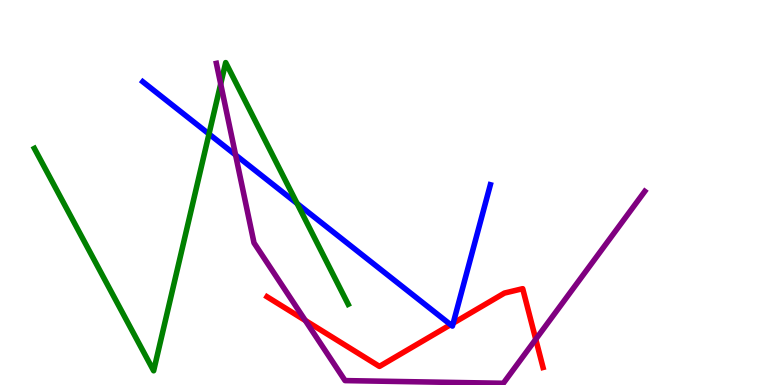[{'lines': ['blue', 'red'], 'intersections': [{'x': 5.81, 'y': 1.57}, {'x': 5.85, 'y': 1.61}]}, {'lines': ['green', 'red'], 'intersections': []}, {'lines': ['purple', 'red'], 'intersections': [{'x': 3.94, 'y': 1.68}, {'x': 6.91, 'y': 1.19}]}, {'lines': ['blue', 'green'], 'intersections': [{'x': 2.7, 'y': 6.52}, {'x': 3.83, 'y': 4.71}]}, {'lines': ['blue', 'purple'], 'intersections': [{'x': 3.04, 'y': 5.98}]}, {'lines': ['green', 'purple'], 'intersections': [{'x': 2.85, 'y': 7.82}]}]